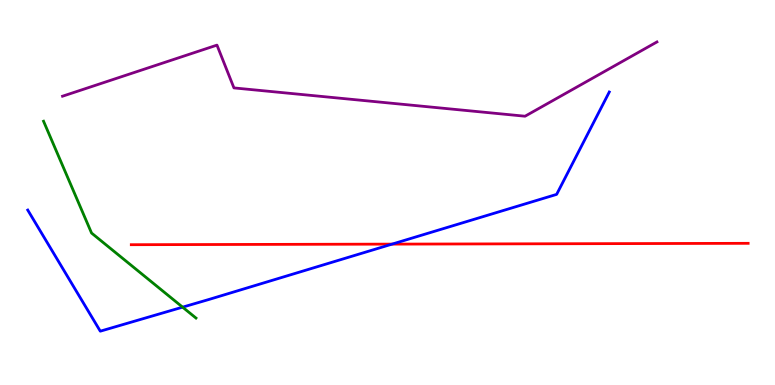[{'lines': ['blue', 'red'], 'intersections': [{'x': 5.06, 'y': 3.66}]}, {'lines': ['green', 'red'], 'intersections': []}, {'lines': ['purple', 'red'], 'intersections': []}, {'lines': ['blue', 'green'], 'intersections': [{'x': 2.36, 'y': 2.02}]}, {'lines': ['blue', 'purple'], 'intersections': []}, {'lines': ['green', 'purple'], 'intersections': []}]